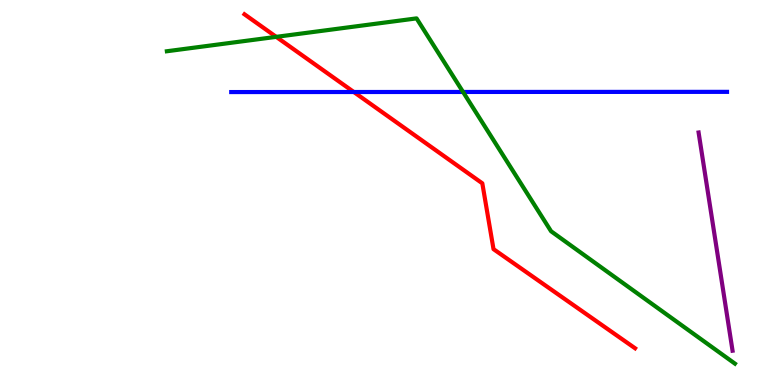[{'lines': ['blue', 'red'], 'intersections': [{'x': 4.57, 'y': 7.61}]}, {'lines': ['green', 'red'], 'intersections': [{'x': 3.56, 'y': 9.04}]}, {'lines': ['purple', 'red'], 'intersections': []}, {'lines': ['blue', 'green'], 'intersections': [{'x': 5.97, 'y': 7.61}]}, {'lines': ['blue', 'purple'], 'intersections': []}, {'lines': ['green', 'purple'], 'intersections': []}]